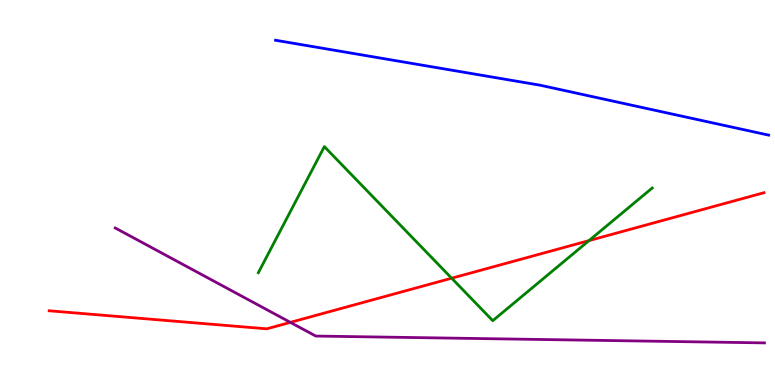[{'lines': ['blue', 'red'], 'intersections': []}, {'lines': ['green', 'red'], 'intersections': [{'x': 5.83, 'y': 2.77}, {'x': 7.6, 'y': 3.75}]}, {'lines': ['purple', 'red'], 'intersections': [{'x': 3.75, 'y': 1.63}]}, {'lines': ['blue', 'green'], 'intersections': []}, {'lines': ['blue', 'purple'], 'intersections': []}, {'lines': ['green', 'purple'], 'intersections': []}]